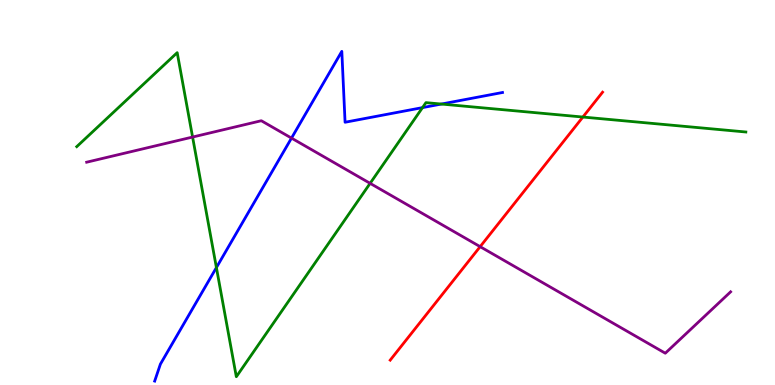[{'lines': ['blue', 'red'], 'intersections': []}, {'lines': ['green', 'red'], 'intersections': [{'x': 7.52, 'y': 6.96}]}, {'lines': ['purple', 'red'], 'intersections': [{'x': 6.2, 'y': 3.59}]}, {'lines': ['blue', 'green'], 'intersections': [{'x': 2.79, 'y': 3.05}, {'x': 5.45, 'y': 7.2}, {'x': 5.69, 'y': 7.3}]}, {'lines': ['blue', 'purple'], 'intersections': [{'x': 3.76, 'y': 6.41}]}, {'lines': ['green', 'purple'], 'intersections': [{'x': 2.49, 'y': 6.44}, {'x': 4.78, 'y': 5.24}]}]